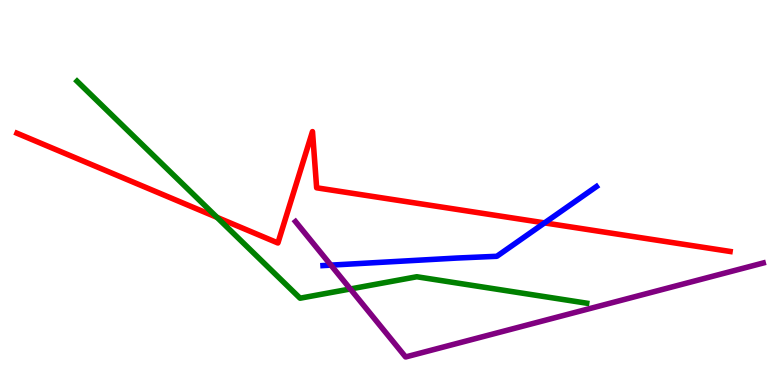[{'lines': ['blue', 'red'], 'intersections': [{'x': 7.03, 'y': 4.21}]}, {'lines': ['green', 'red'], 'intersections': [{'x': 2.8, 'y': 4.35}]}, {'lines': ['purple', 'red'], 'intersections': []}, {'lines': ['blue', 'green'], 'intersections': []}, {'lines': ['blue', 'purple'], 'intersections': [{'x': 4.27, 'y': 3.11}]}, {'lines': ['green', 'purple'], 'intersections': [{'x': 4.52, 'y': 2.49}]}]